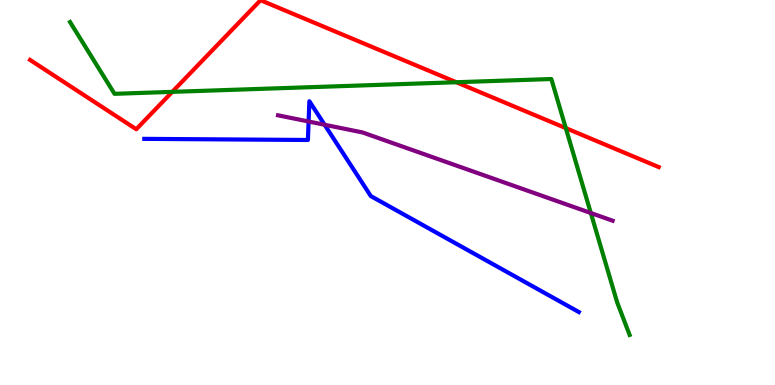[{'lines': ['blue', 'red'], 'intersections': []}, {'lines': ['green', 'red'], 'intersections': [{'x': 2.22, 'y': 7.61}, {'x': 5.89, 'y': 7.86}, {'x': 7.3, 'y': 6.67}]}, {'lines': ['purple', 'red'], 'intersections': []}, {'lines': ['blue', 'green'], 'intersections': []}, {'lines': ['blue', 'purple'], 'intersections': [{'x': 3.98, 'y': 6.84}, {'x': 4.19, 'y': 6.76}]}, {'lines': ['green', 'purple'], 'intersections': [{'x': 7.62, 'y': 4.47}]}]